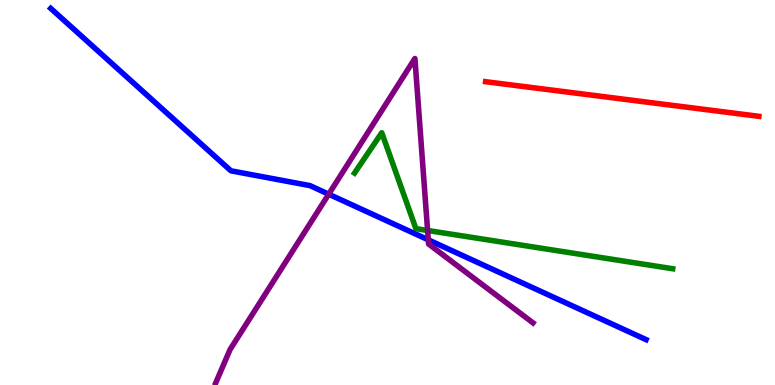[{'lines': ['blue', 'red'], 'intersections': []}, {'lines': ['green', 'red'], 'intersections': []}, {'lines': ['purple', 'red'], 'intersections': []}, {'lines': ['blue', 'green'], 'intersections': []}, {'lines': ['blue', 'purple'], 'intersections': [{'x': 4.24, 'y': 4.96}, {'x': 5.53, 'y': 3.77}]}, {'lines': ['green', 'purple'], 'intersections': [{'x': 5.52, 'y': 4.01}]}]